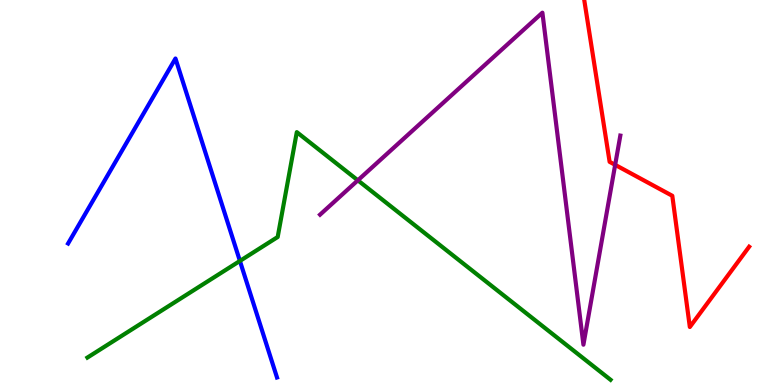[{'lines': ['blue', 'red'], 'intersections': []}, {'lines': ['green', 'red'], 'intersections': []}, {'lines': ['purple', 'red'], 'intersections': [{'x': 7.94, 'y': 5.72}]}, {'lines': ['blue', 'green'], 'intersections': [{'x': 3.1, 'y': 3.22}]}, {'lines': ['blue', 'purple'], 'intersections': []}, {'lines': ['green', 'purple'], 'intersections': [{'x': 4.62, 'y': 5.32}]}]